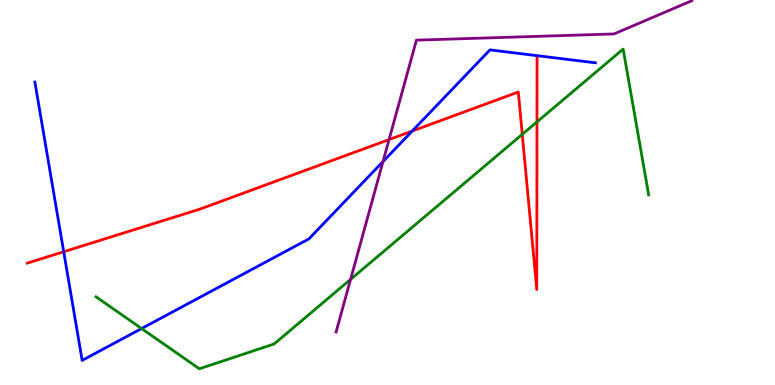[{'lines': ['blue', 'red'], 'intersections': [{'x': 0.822, 'y': 3.46}, {'x': 5.32, 'y': 6.6}]}, {'lines': ['green', 'red'], 'intersections': [{'x': 6.74, 'y': 6.51}, {'x': 6.93, 'y': 6.83}]}, {'lines': ['purple', 'red'], 'intersections': [{'x': 5.02, 'y': 6.37}]}, {'lines': ['blue', 'green'], 'intersections': [{'x': 1.83, 'y': 1.47}]}, {'lines': ['blue', 'purple'], 'intersections': [{'x': 4.94, 'y': 5.8}]}, {'lines': ['green', 'purple'], 'intersections': [{'x': 4.52, 'y': 2.74}]}]